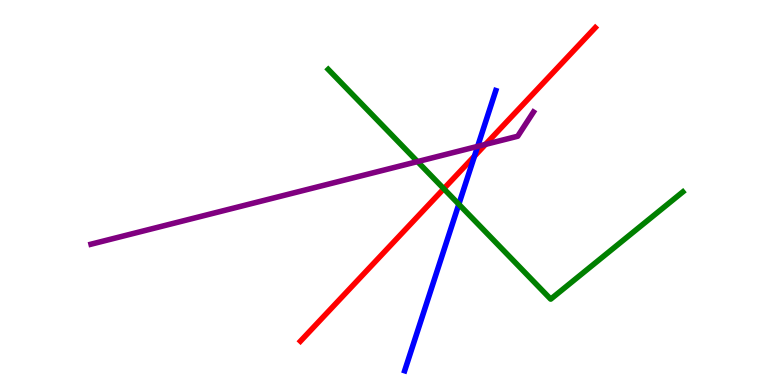[{'lines': ['blue', 'red'], 'intersections': [{'x': 6.12, 'y': 5.95}]}, {'lines': ['green', 'red'], 'intersections': [{'x': 5.73, 'y': 5.1}]}, {'lines': ['purple', 'red'], 'intersections': [{'x': 6.26, 'y': 6.25}]}, {'lines': ['blue', 'green'], 'intersections': [{'x': 5.92, 'y': 4.69}]}, {'lines': ['blue', 'purple'], 'intersections': [{'x': 6.16, 'y': 6.2}]}, {'lines': ['green', 'purple'], 'intersections': [{'x': 5.39, 'y': 5.8}]}]